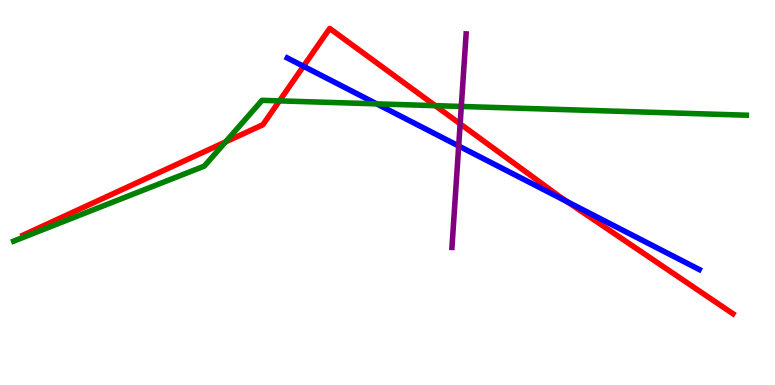[{'lines': ['blue', 'red'], 'intersections': [{'x': 3.92, 'y': 8.28}, {'x': 7.32, 'y': 4.76}]}, {'lines': ['green', 'red'], 'intersections': [{'x': 2.91, 'y': 6.31}, {'x': 3.61, 'y': 7.38}, {'x': 5.62, 'y': 7.26}]}, {'lines': ['purple', 'red'], 'intersections': [{'x': 5.94, 'y': 6.78}]}, {'lines': ['blue', 'green'], 'intersections': [{'x': 4.86, 'y': 7.3}]}, {'lines': ['blue', 'purple'], 'intersections': [{'x': 5.92, 'y': 6.21}]}, {'lines': ['green', 'purple'], 'intersections': [{'x': 5.95, 'y': 7.23}]}]